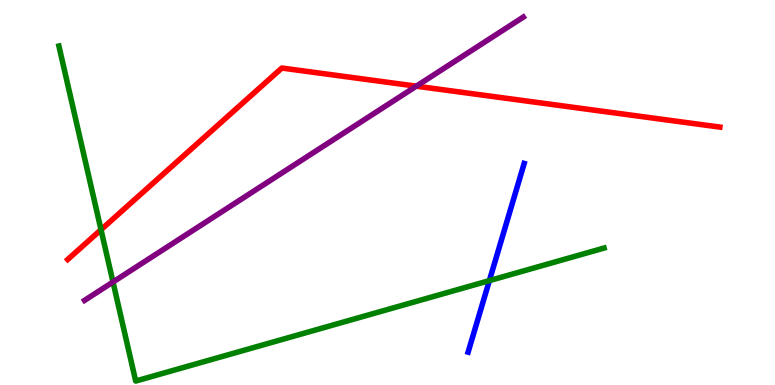[{'lines': ['blue', 'red'], 'intersections': []}, {'lines': ['green', 'red'], 'intersections': [{'x': 1.3, 'y': 4.03}]}, {'lines': ['purple', 'red'], 'intersections': [{'x': 5.37, 'y': 7.76}]}, {'lines': ['blue', 'green'], 'intersections': [{'x': 6.31, 'y': 2.71}]}, {'lines': ['blue', 'purple'], 'intersections': []}, {'lines': ['green', 'purple'], 'intersections': [{'x': 1.46, 'y': 2.68}]}]